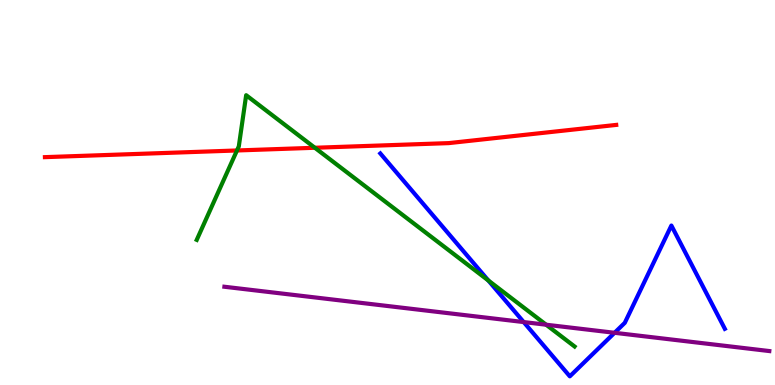[{'lines': ['blue', 'red'], 'intersections': []}, {'lines': ['green', 'red'], 'intersections': [{'x': 3.06, 'y': 6.09}, {'x': 4.06, 'y': 6.16}]}, {'lines': ['purple', 'red'], 'intersections': []}, {'lines': ['blue', 'green'], 'intersections': [{'x': 6.3, 'y': 2.71}]}, {'lines': ['blue', 'purple'], 'intersections': [{'x': 6.76, 'y': 1.63}, {'x': 7.93, 'y': 1.36}]}, {'lines': ['green', 'purple'], 'intersections': [{'x': 7.05, 'y': 1.57}]}]